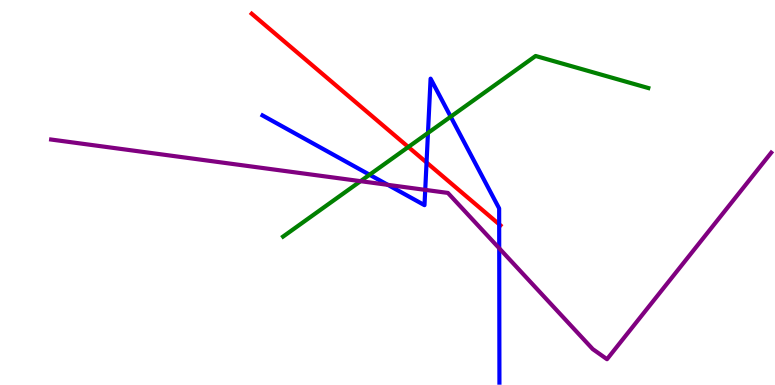[{'lines': ['blue', 'red'], 'intersections': [{'x': 5.5, 'y': 5.78}, {'x': 6.44, 'y': 4.17}]}, {'lines': ['green', 'red'], 'intersections': [{'x': 5.27, 'y': 6.18}]}, {'lines': ['purple', 'red'], 'intersections': []}, {'lines': ['blue', 'green'], 'intersections': [{'x': 4.77, 'y': 5.46}, {'x': 5.52, 'y': 6.55}, {'x': 5.82, 'y': 6.97}]}, {'lines': ['blue', 'purple'], 'intersections': [{'x': 5.0, 'y': 5.2}, {'x': 5.49, 'y': 5.07}, {'x': 6.44, 'y': 3.55}]}, {'lines': ['green', 'purple'], 'intersections': [{'x': 4.65, 'y': 5.29}]}]